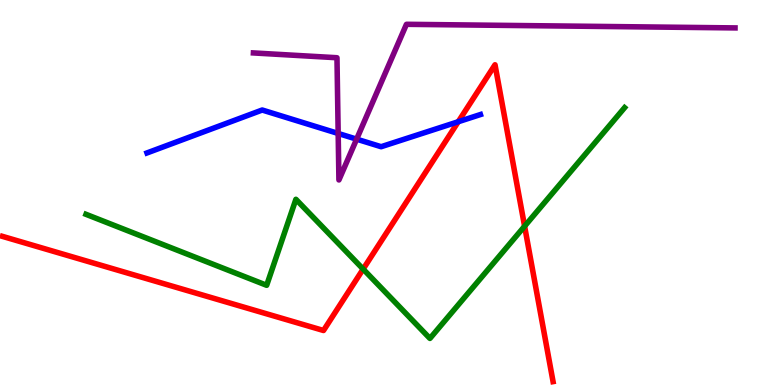[{'lines': ['blue', 'red'], 'intersections': [{'x': 5.91, 'y': 6.84}]}, {'lines': ['green', 'red'], 'intersections': [{'x': 4.69, 'y': 3.01}, {'x': 6.77, 'y': 4.12}]}, {'lines': ['purple', 'red'], 'intersections': []}, {'lines': ['blue', 'green'], 'intersections': []}, {'lines': ['blue', 'purple'], 'intersections': [{'x': 4.36, 'y': 6.53}, {'x': 4.6, 'y': 6.39}]}, {'lines': ['green', 'purple'], 'intersections': []}]